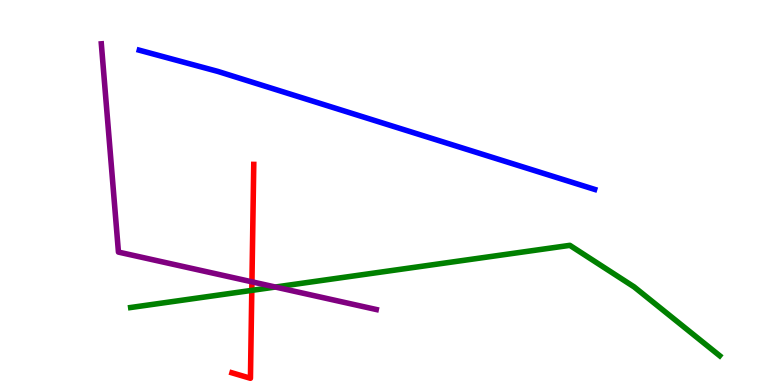[{'lines': ['blue', 'red'], 'intersections': []}, {'lines': ['green', 'red'], 'intersections': [{'x': 3.25, 'y': 2.46}]}, {'lines': ['purple', 'red'], 'intersections': [{'x': 3.25, 'y': 2.68}]}, {'lines': ['blue', 'green'], 'intersections': []}, {'lines': ['blue', 'purple'], 'intersections': []}, {'lines': ['green', 'purple'], 'intersections': [{'x': 3.55, 'y': 2.54}]}]